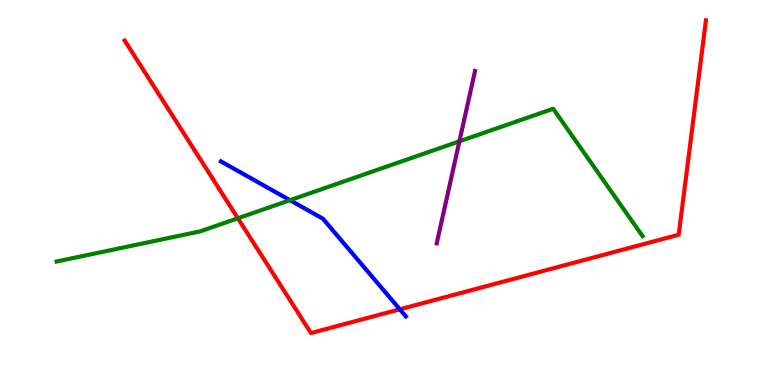[{'lines': ['blue', 'red'], 'intersections': [{'x': 5.16, 'y': 1.97}]}, {'lines': ['green', 'red'], 'intersections': [{'x': 3.07, 'y': 4.33}]}, {'lines': ['purple', 'red'], 'intersections': []}, {'lines': ['blue', 'green'], 'intersections': [{'x': 3.74, 'y': 4.8}]}, {'lines': ['blue', 'purple'], 'intersections': []}, {'lines': ['green', 'purple'], 'intersections': [{'x': 5.93, 'y': 6.33}]}]